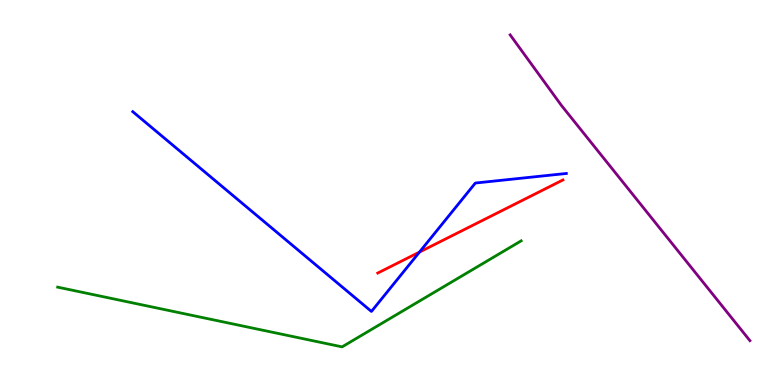[{'lines': ['blue', 'red'], 'intersections': [{'x': 5.41, 'y': 3.45}]}, {'lines': ['green', 'red'], 'intersections': []}, {'lines': ['purple', 'red'], 'intersections': []}, {'lines': ['blue', 'green'], 'intersections': []}, {'lines': ['blue', 'purple'], 'intersections': []}, {'lines': ['green', 'purple'], 'intersections': []}]